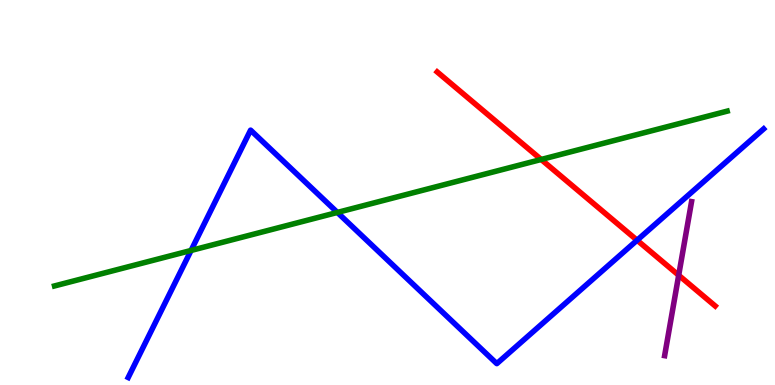[{'lines': ['blue', 'red'], 'intersections': [{'x': 8.22, 'y': 3.76}]}, {'lines': ['green', 'red'], 'intersections': [{'x': 6.98, 'y': 5.86}]}, {'lines': ['purple', 'red'], 'intersections': [{'x': 8.76, 'y': 2.85}]}, {'lines': ['blue', 'green'], 'intersections': [{'x': 2.47, 'y': 3.49}, {'x': 4.35, 'y': 4.48}]}, {'lines': ['blue', 'purple'], 'intersections': []}, {'lines': ['green', 'purple'], 'intersections': []}]